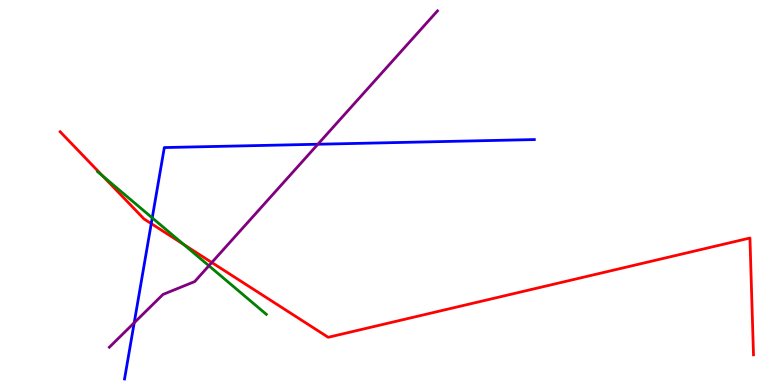[{'lines': ['blue', 'red'], 'intersections': [{'x': 1.95, 'y': 4.19}]}, {'lines': ['green', 'red'], 'intersections': [{'x': 1.33, 'y': 5.43}, {'x': 2.37, 'y': 3.65}]}, {'lines': ['purple', 'red'], 'intersections': [{'x': 2.73, 'y': 3.18}]}, {'lines': ['blue', 'green'], 'intersections': [{'x': 1.96, 'y': 4.34}]}, {'lines': ['blue', 'purple'], 'intersections': [{'x': 1.73, 'y': 1.62}, {'x': 4.1, 'y': 6.25}]}, {'lines': ['green', 'purple'], 'intersections': [{'x': 2.7, 'y': 3.1}]}]